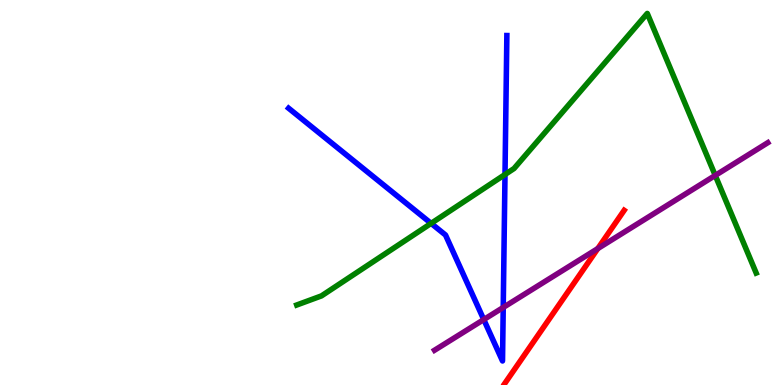[{'lines': ['blue', 'red'], 'intersections': []}, {'lines': ['green', 'red'], 'intersections': []}, {'lines': ['purple', 'red'], 'intersections': [{'x': 7.71, 'y': 3.54}]}, {'lines': ['blue', 'green'], 'intersections': [{'x': 5.56, 'y': 4.2}, {'x': 6.52, 'y': 5.47}]}, {'lines': ['blue', 'purple'], 'intersections': [{'x': 6.24, 'y': 1.7}, {'x': 6.49, 'y': 2.01}]}, {'lines': ['green', 'purple'], 'intersections': [{'x': 9.23, 'y': 5.44}]}]